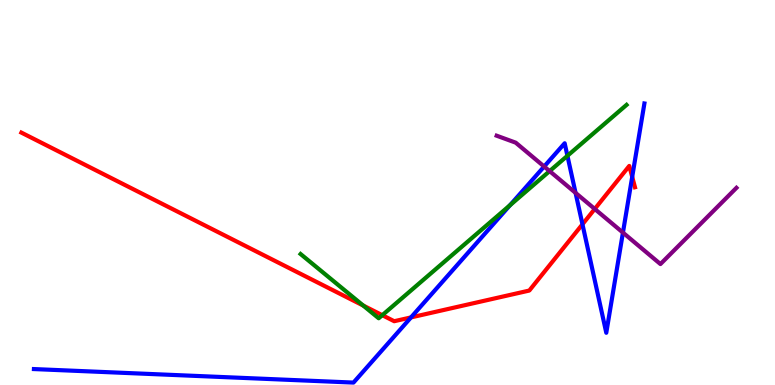[{'lines': ['blue', 'red'], 'intersections': [{'x': 5.3, 'y': 1.76}, {'x': 7.52, 'y': 4.17}, {'x': 8.16, 'y': 5.41}]}, {'lines': ['green', 'red'], 'intersections': [{'x': 4.69, 'y': 2.06}, {'x': 4.93, 'y': 1.81}]}, {'lines': ['purple', 'red'], 'intersections': [{'x': 7.67, 'y': 4.57}]}, {'lines': ['blue', 'green'], 'intersections': [{'x': 6.58, 'y': 4.67}, {'x': 7.32, 'y': 5.95}]}, {'lines': ['blue', 'purple'], 'intersections': [{'x': 7.02, 'y': 5.67}, {'x': 7.43, 'y': 4.99}, {'x': 8.04, 'y': 3.96}]}, {'lines': ['green', 'purple'], 'intersections': [{'x': 7.09, 'y': 5.56}]}]